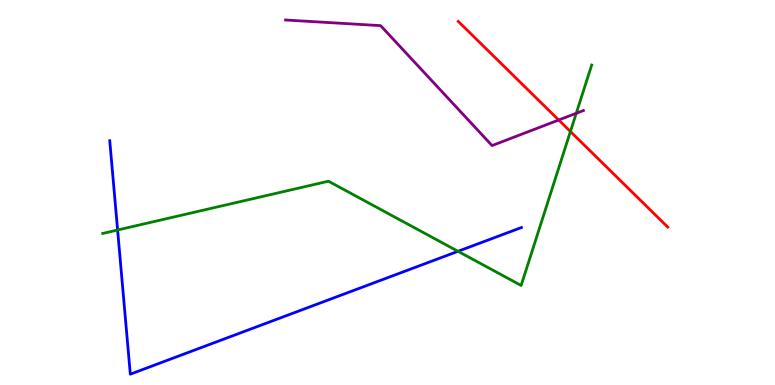[{'lines': ['blue', 'red'], 'intersections': []}, {'lines': ['green', 'red'], 'intersections': [{'x': 7.36, 'y': 6.58}]}, {'lines': ['purple', 'red'], 'intersections': [{'x': 7.21, 'y': 6.88}]}, {'lines': ['blue', 'green'], 'intersections': [{'x': 1.52, 'y': 4.03}, {'x': 5.91, 'y': 3.47}]}, {'lines': ['blue', 'purple'], 'intersections': []}, {'lines': ['green', 'purple'], 'intersections': [{'x': 7.44, 'y': 7.06}]}]